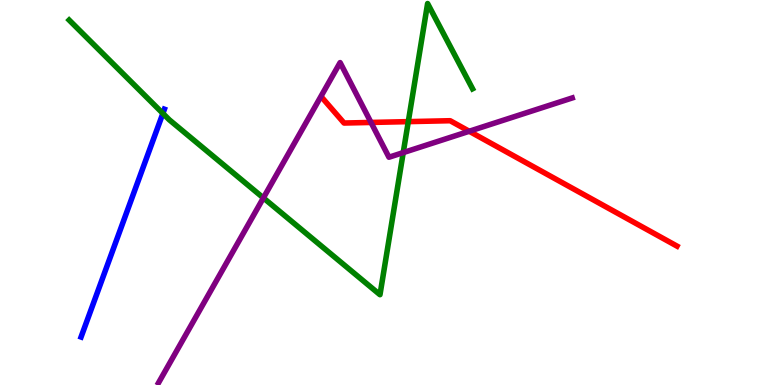[{'lines': ['blue', 'red'], 'intersections': []}, {'lines': ['green', 'red'], 'intersections': [{'x': 5.27, 'y': 6.84}]}, {'lines': ['purple', 'red'], 'intersections': [{'x': 4.79, 'y': 6.82}, {'x': 6.05, 'y': 6.59}]}, {'lines': ['blue', 'green'], 'intersections': [{'x': 2.1, 'y': 7.05}]}, {'lines': ['blue', 'purple'], 'intersections': []}, {'lines': ['green', 'purple'], 'intersections': [{'x': 3.4, 'y': 4.86}, {'x': 5.2, 'y': 6.04}]}]